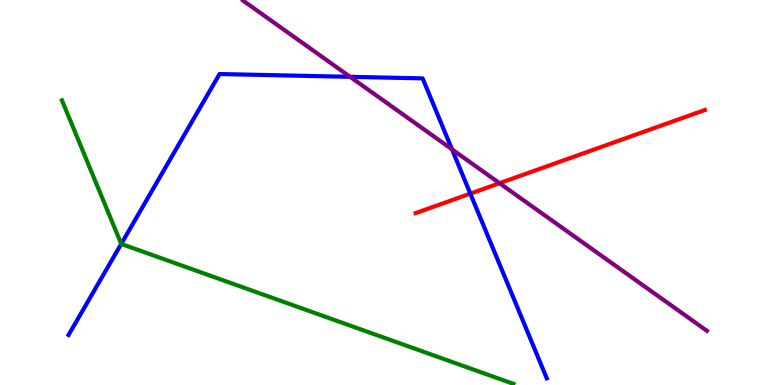[{'lines': ['blue', 'red'], 'intersections': [{'x': 6.07, 'y': 4.97}]}, {'lines': ['green', 'red'], 'intersections': []}, {'lines': ['purple', 'red'], 'intersections': [{'x': 6.45, 'y': 5.24}]}, {'lines': ['blue', 'green'], 'intersections': [{'x': 1.56, 'y': 3.66}]}, {'lines': ['blue', 'purple'], 'intersections': [{'x': 4.52, 'y': 8.0}, {'x': 5.83, 'y': 6.12}]}, {'lines': ['green', 'purple'], 'intersections': []}]